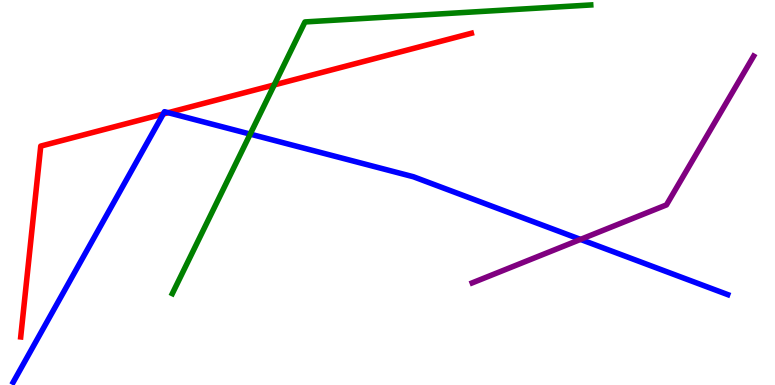[{'lines': ['blue', 'red'], 'intersections': [{'x': 2.11, 'y': 7.04}, {'x': 2.17, 'y': 7.07}]}, {'lines': ['green', 'red'], 'intersections': [{'x': 3.54, 'y': 7.79}]}, {'lines': ['purple', 'red'], 'intersections': []}, {'lines': ['blue', 'green'], 'intersections': [{'x': 3.23, 'y': 6.52}]}, {'lines': ['blue', 'purple'], 'intersections': [{'x': 7.49, 'y': 3.78}]}, {'lines': ['green', 'purple'], 'intersections': []}]